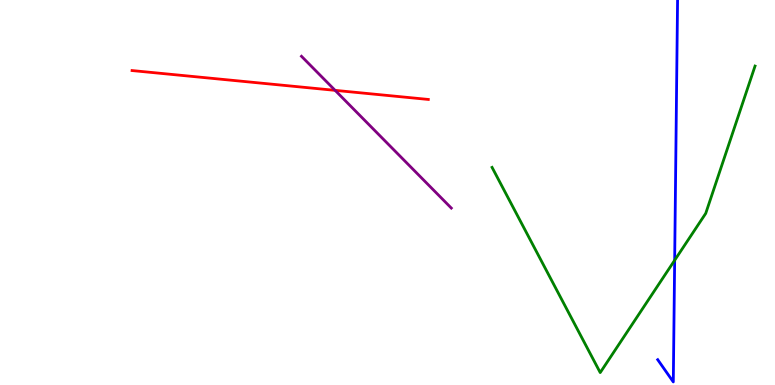[{'lines': ['blue', 'red'], 'intersections': []}, {'lines': ['green', 'red'], 'intersections': []}, {'lines': ['purple', 'red'], 'intersections': [{'x': 4.32, 'y': 7.65}]}, {'lines': ['blue', 'green'], 'intersections': [{'x': 8.71, 'y': 3.24}]}, {'lines': ['blue', 'purple'], 'intersections': []}, {'lines': ['green', 'purple'], 'intersections': []}]